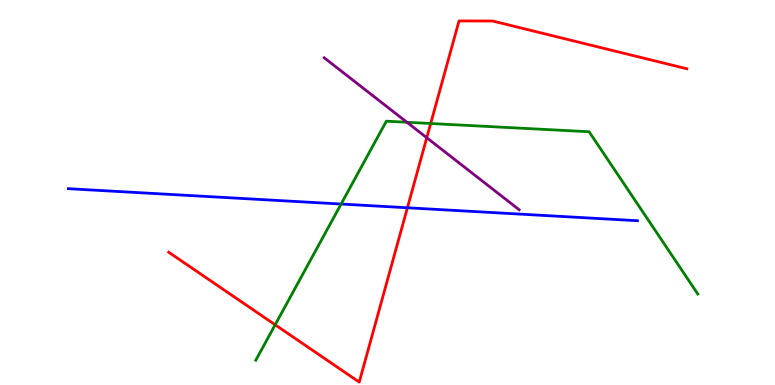[{'lines': ['blue', 'red'], 'intersections': [{'x': 5.26, 'y': 4.6}]}, {'lines': ['green', 'red'], 'intersections': [{'x': 3.55, 'y': 1.56}, {'x': 5.56, 'y': 6.79}]}, {'lines': ['purple', 'red'], 'intersections': [{'x': 5.51, 'y': 6.42}]}, {'lines': ['blue', 'green'], 'intersections': [{'x': 4.4, 'y': 4.7}]}, {'lines': ['blue', 'purple'], 'intersections': []}, {'lines': ['green', 'purple'], 'intersections': [{'x': 5.25, 'y': 6.82}]}]